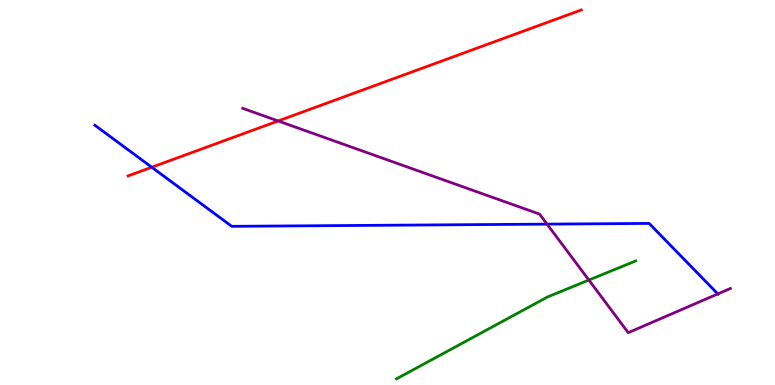[{'lines': ['blue', 'red'], 'intersections': [{'x': 1.96, 'y': 5.66}]}, {'lines': ['green', 'red'], 'intersections': []}, {'lines': ['purple', 'red'], 'intersections': [{'x': 3.59, 'y': 6.86}]}, {'lines': ['blue', 'green'], 'intersections': []}, {'lines': ['blue', 'purple'], 'intersections': [{'x': 7.06, 'y': 4.18}, {'x': 9.26, 'y': 2.37}]}, {'lines': ['green', 'purple'], 'intersections': [{'x': 7.6, 'y': 2.73}]}]